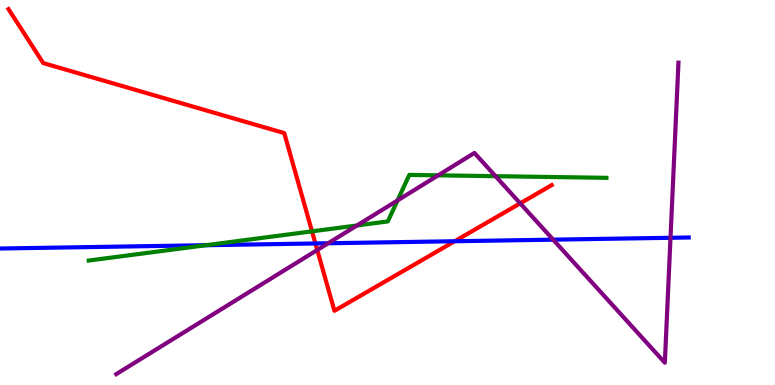[{'lines': ['blue', 'red'], 'intersections': [{'x': 4.07, 'y': 3.68}, {'x': 5.87, 'y': 3.73}]}, {'lines': ['green', 'red'], 'intersections': [{'x': 4.03, 'y': 3.99}]}, {'lines': ['purple', 'red'], 'intersections': [{'x': 4.09, 'y': 3.51}, {'x': 6.71, 'y': 4.72}]}, {'lines': ['blue', 'green'], 'intersections': [{'x': 2.66, 'y': 3.63}]}, {'lines': ['blue', 'purple'], 'intersections': [{'x': 4.23, 'y': 3.68}, {'x': 7.14, 'y': 3.77}, {'x': 8.65, 'y': 3.82}]}, {'lines': ['green', 'purple'], 'intersections': [{'x': 4.61, 'y': 4.14}, {'x': 5.13, 'y': 4.79}, {'x': 5.65, 'y': 5.45}, {'x': 6.39, 'y': 5.42}]}]